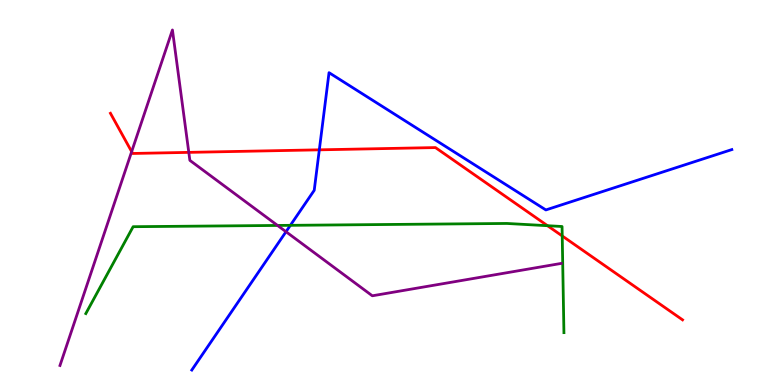[{'lines': ['blue', 'red'], 'intersections': [{'x': 4.12, 'y': 6.11}]}, {'lines': ['green', 'red'], 'intersections': [{'x': 7.06, 'y': 4.14}, {'x': 7.25, 'y': 3.87}]}, {'lines': ['purple', 'red'], 'intersections': [{'x': 1.7, 'y': 6.06}, {'x': 2.44, 'y': 6.04}]}, {'lines': ['blue', 'green'], 'intersections': [{'x': 3.75, 'y': 4.15}]}, {'lines': ['blue', 'purple'], 'intersections': [{'x': 3.69, 'y': 3.98}]}, {'lines': ['green', 'purple'], 'intersections': [{'x': 3.58, 'y': 4.14}]}]